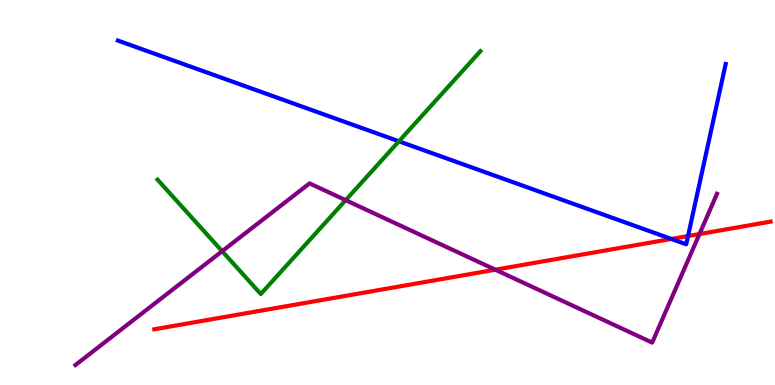[{'lines': ['blue', 'red'], 'intersections': [{'x': 8.66, 'y': 3.79}, {'x': 8.88, 'y': 3.87}]}, {'lines': ['green', 'red'], 'intersections': []}, {'lines': ['purple', 'red'], 'intersections': [{'x': 6.39, 'y': 2.99}, {'x': 9.03, 'y': 3.92}]}, {'lines': ['blue', 'green'], 'intersections': [{'x': 5.15, 'y': 6.33}]}, {'lines': ['blue', 'purple'], 'intersections': []}, {'lines': ['green', 'purple'], 'intersections': [{'x': 2.87, 'y': 3.48}, {'x': 4.46, 'y': 4.8}]}]